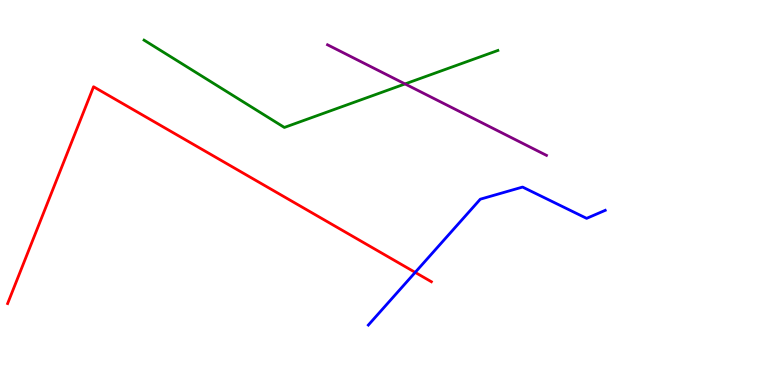[{'lines': ['blue', 'red'], 'intersections': [{'x': 5.36, 'y': 2.92}]}, {'lines': ['green', 'red'], 'intersections': []}, {'lines': ['purple', 'red'], 'intersections': []}, {'lines': ['blue', 'green'], 'intersections': []}, {'lines': ['blue', 'purple'], 'intersections': []}, {'lines': ['green', 'purple'], 'intersections': [{'x': 5.23, 'y': 7.82}]}]